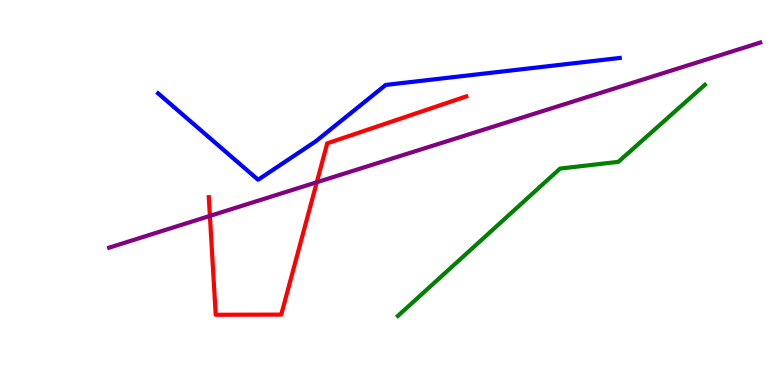[{'lines': ['blue', 'red'], 'intersections': []}, {'lines': ['green', 'red'], 'intersections': []}, {'lines': ['purple', 'red'], 'intersections': [{'x': 2.71, 'y': 4.39}, {'x': 4.09, 'y': 5.27}]}, {'lines': ['blue', 'green'], 'intersections': []}, {'lines': ['blue', 'purple'], 'intersections': []}, {'lines': ['green', 'purple'], 'intersections': []}]